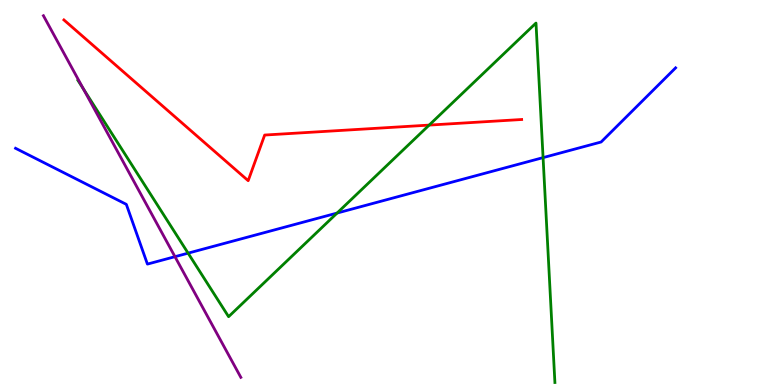[{'lines': ['blue', 'red'], 'intersections': []}, {'lines': ['green', 'red'], 'intersections': [{'x': 5.54, 'y': 6.75}]}, {'lines': ['purple', 'red'], 'intersections': []}, {'lines': ['blue', 'green'], 'intersections': [{'x': 2.43, 'y': 3.42}, {'x': 4.35, 'y': 4.47}, {'x': 7.01, 'y': 5.91}]}, {'lines': ['blue', 'purple'], 'intersections': [{'x': 2.26, 'y': 3.33}]}, {'lines': ['green', 'purple'], 'intersections': [{'x': 1.08, 'y': 7.69}]}]